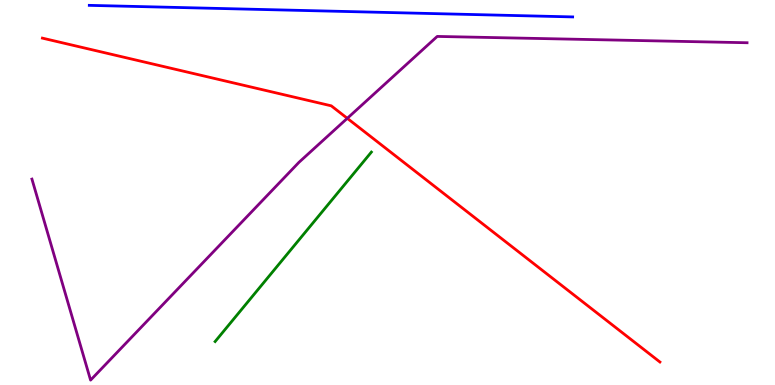[{'lines': ['blue', 'red'], 'intersections': []}, {'lines': ['green', 'red'], 'intersections': []}, {'lines': ['purple', 'red'], 'intersections': [{'x': 4.48, 'y': 6.93}]}, {'lines': ['blue', 'green'], 'intersections': []}, {'lines': ['blue', 'purple'], 'intersections': []}, {'lines': ['green', 'purple'], 'intersections': []}]